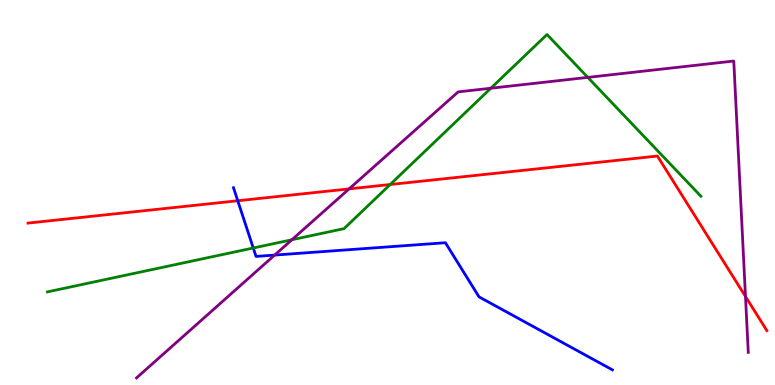[{'lines': ['blue', 'red'], 'intersections': [{'x': 3.07, 'y': 4.79}]}, {'lines': ['green', 'red'], 'intersections': [{'x': 5.03, 'y': 5.21}]}, {'lines': ['purple', 'red'], 'intersections': [{'x': 4.5, 'y': 5.09}, {'x': 9.62, 'y': 2.3}]}, {'lines': ['blue', 'green'], 'intersections': [{'x': 3.27, 'y': 3.56}]}, {'lines': ['blue', 'purple'], 'intersections': [{'x': 3.54, 'y': 3.37}]}, {'lines': ['green', 'purple'], 'intersections': [{'x': 3.77, 'y': 3.77}, {'x': 6.33, 'y': 7.71}, {'x': 7.58, 'y': 7.99}]}]